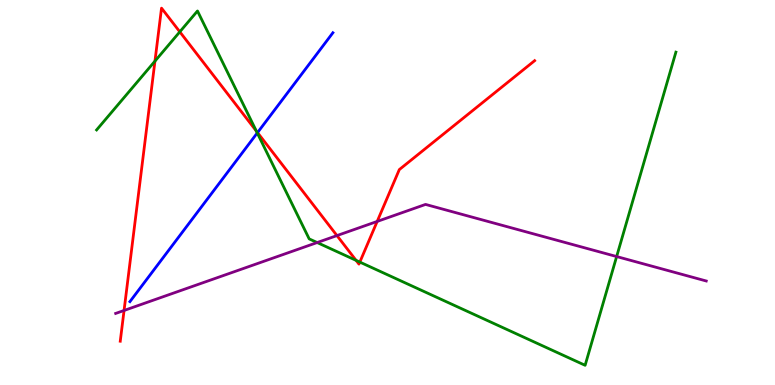[{'lines': ['blue', 'red'], 'intersections': [{'x': 3.32, 'y': 6.56}]}, {'lines': ['green', 'red'], 'intersections': [{'x': 2.0, 'y': 8.41}, {'x': 2.32, 'y': 9.17}, {'x': 3.31, 'y': 6.6}, {'x': 4.59, 'y': 3.24}, {'x': 4.64, 'y': 3.19}]}, {'lines': ['purple', 'red'], 'intersections': [{'x': 1.6, 'y': 1.94}, {'x': 4.35, 'y': 3.88}, {'x': 4.87, 'y': 4.25}]}, {'lines': ['blue', 'green'], 'intersections': [{'x': 3.32, 'y': 6.55}]}, {'lines': ['blue', 'purple'], 'intersections': []}, {'lines': ['green', 'purple'], 'intersections': [{'x': 4.09, 'y': 3.7}, {'x': 7.96, 'y': 3.34}]}]